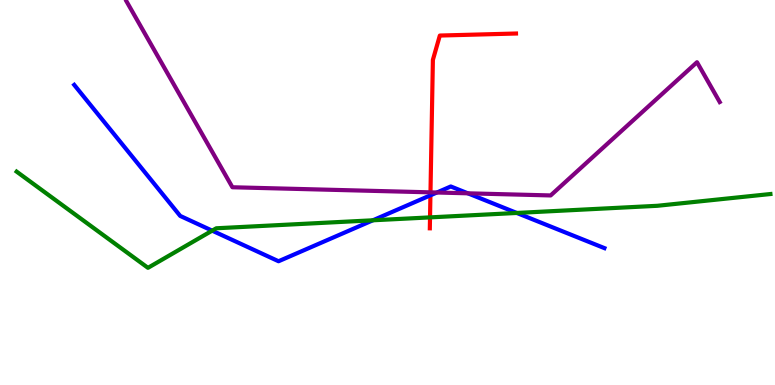[{'lines': ['blue', 'red'], 'intersections': [{'x': 5.55, 'y': 4.93}]}, {'lines': ['green', 'red'], 'intersections': [{'x': 5.55, 'y': 4.35}]}, {'lines': ['purple', 'red'], 'intersections': [{'x': 5.55, 'y': 5.0}]}, {'lines': ['blue', 'green'], 'intersections': [{'x': 2.74, 'y': 4.01}, {'x': 4.81, 'y': 4.28}, {'x': 6.67, 'y': 4.47}]}, {'lines': ['blue', 'purple'], 'intersections': [{'x': 5.64, 'y': 5.0}, {'x': 6.04, 'y': 4.98}]}, {'lines': ['green', 'purple'], 'intersections': []}]